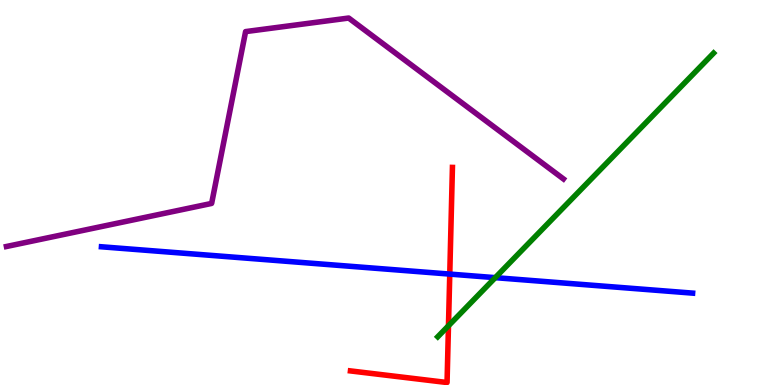[{'lines': ['blue', 'red'], 'intersections': [{'x': 5.8, 'y': 2.88}]}, {'lines': ['green', 'red'], 'intersections': [{'x': 5.79, 'y': 1.54}]}, {'lines': ['purple', 'red'], 'intersections': []}, {'lines': ['blue', 'green'], 'intersections': [{'x': 6.39, 'y': 2.79}]}, {'lines': ['blue', 'purple'], 'intersections': []}, {'lines': ['green', 'purple'], 'intersections': []}]